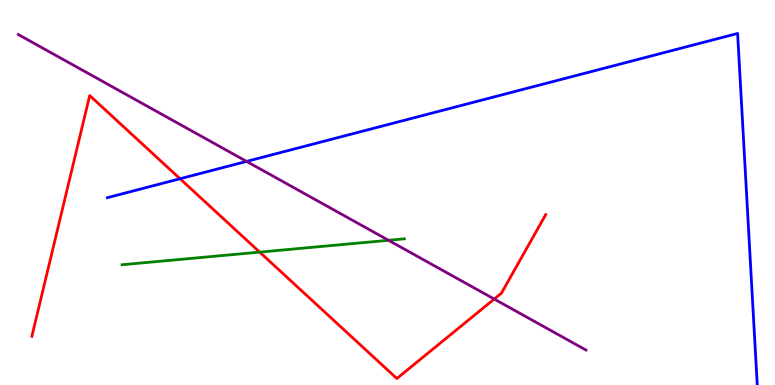[{'lines': ['blue', 'red'], 'intersections': [{'x': 2.32, 'y': 5.36}]}, {'lines': ['green', 'red'], 'intersections': [{'x': 3.35, 'y': 3.45}]}, {'lines': ['purple', 'red'], 'intersections': [{'x': 6.38, 'y': 2.23}]}, {'lines': ['blue', 'green'], 'intersections': []}, {'lines': ['blue', 'purple'], 'intersections': [{'x': 3.18, 'y': 5.81}]}, {'lines': ['green', 'purple'], 'intersections': [{'x': 5.01, 'y': 3.76}]}]